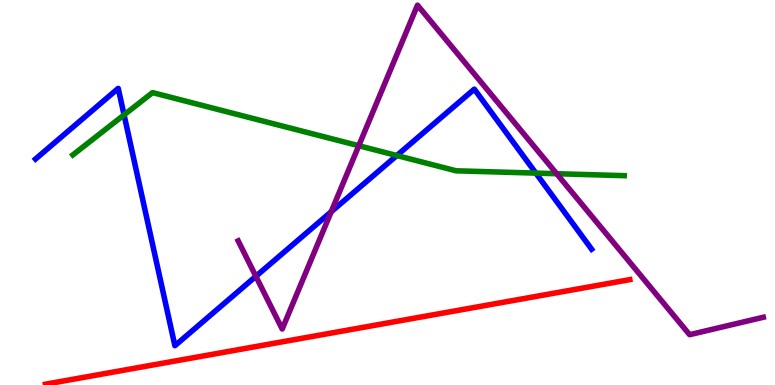[{'lines': ['blue', 'red'], 'intersections': []}, {'lines': ['green', 'red'], 'intersections': []}, {'lines': ['purple', 'red'], 'intersections': []}, {'lines': ['blue', 'green'], 'intersections': [{'x': 1.6, 'y': 7.02}, {'x': 5.12, 'y': 5.96}, {'x': 6.91, 'y': 5.5}]}, {'lines': ['blue', 'purple'], 'intersections': [{'x': 3.3, 'y': 2.82}, {'x': 4.27, 'y': 4.5}]}, {'lines': ['green', 'purple'], 'intersections': [{'x': 4.63, 'y': 6.21}, {'x': 7.18, 'y': 5.49}]}]